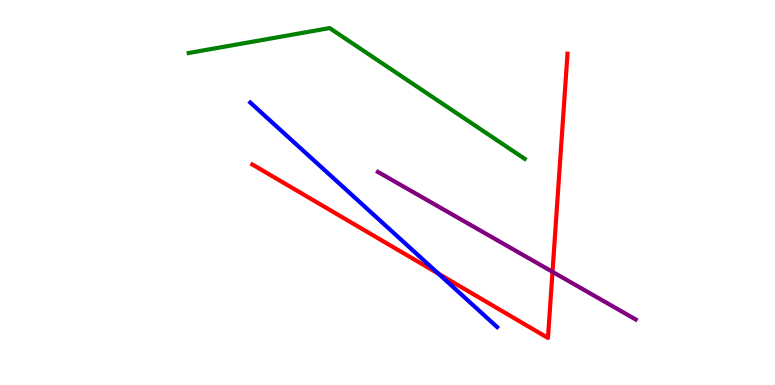[{'lines': ['blue', 'red'], 'intersections': [{'x': 5.66, 'y': 2.89}]}, {'lines': ['green', 'red'], 'intersections': []}, {'lines': ['purple', 'red'], 'intersections': [{'x': 7.13, 'y': 2.94}]}, {'lines': ['blue', 'green'], 'intersections': []}, {'lines': ['blue', 'purple'], 'intersections': []}, {'lines': ['green', 'purple'], 'intersections': []}]